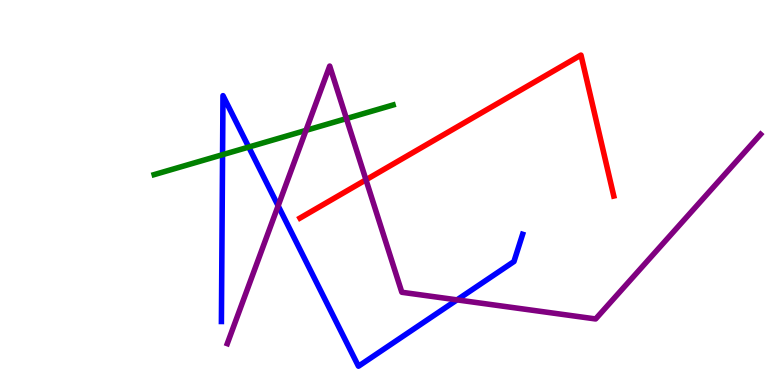[{'lines': ['blue', 'red'], 'intersections': []}, {'lines': ['green', 'red'], 'intersections': []}, {'lines': ['purple', 'red'], 'intersections': [{'x': 4.72, 'y': 5.33}]}, {'lines': ['blue', 'green'], 'intersections': [{'x': 2.87, 'y': 5.98}, {'x': 3.21, 'y': 6.18}]}, {'lines': ['blue', 'purple'], 'intersections': [{'x': 3.59, 'y': 4.65}, {'x': 5.9, 'y': 2.21}]}, {'lines': ['green', 'purple'], 'intersections': [{'x': 3.95, 'y': 6.61}, {'x': 4.47, 'y': 6.92}]}]